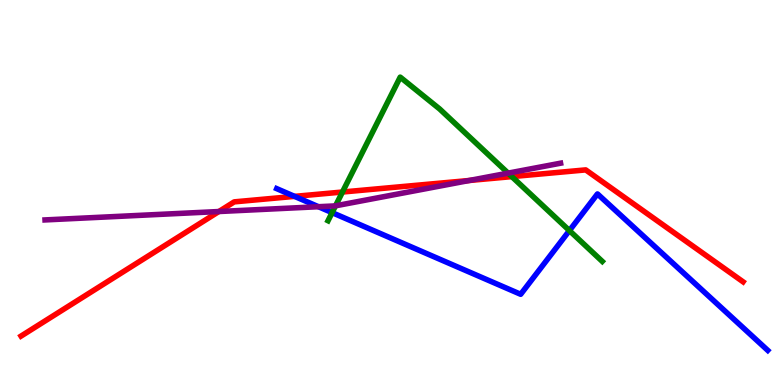[{'lines': ['blue', 'red'], 'intersections': [{'x': 3.8, 'y': 4.9}]}, {'lines': ['green', 'red'], 'intersections': [{'x': 4.42, 'y': 5.01}, {'x': 6.6, 'y': 5.41}]}, {'lines': ['purple', 'red'], 'intersections': [{'x': 2.82, 'y': 4.51}, {'x': 6.05, 'y': 5.31}]}, {'lines': ['blue', 'green'], 'intersections': [{'x': 4.29, 'y': 4.48}, {'x': 7.35, 'y': 4.01}]}, {'lines': ['blue', 'purple'], 'intersections': [{'x': 4.11, 'y': 4.63}]}, {'lines': ['green', 'purple'], 'intersections': [{'x': 4.33, 'y': 4.65}, {'x': 6.56, 'y': 5.5}]}]